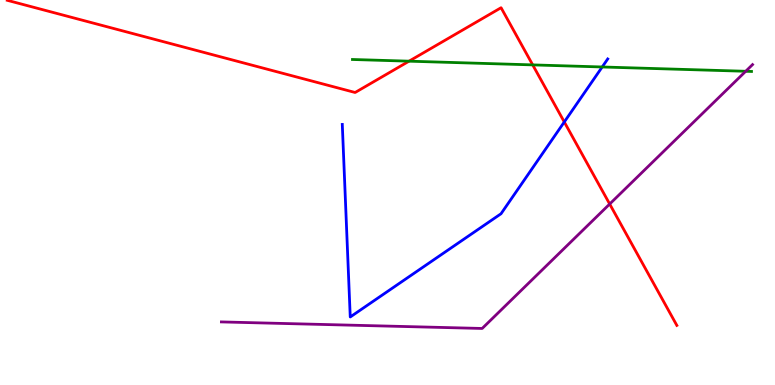[{'lines': ['blue', 'red'], 'intersections': [{'x': 7.28, 'y': 6.83}]}, {'lines': ['green', 'red'], 'intersections': [{'x': 5.28, 'y': 8.41}, {'x': 6.87, 'y': 8.31}]}, {'lines': ['purple', 'red'], 'intersections': [{'x': 7.87, 'y': 4.7}]}, {'lines': ['blue', 'green'], 'intersections': [{'x': 7.77, 'y': 8.26}]}, {'lines': ['blue', 'purple'], 'intersections': []}, {'lines': ['green', 'purple'], 'intersections': [{'x': 9.62, 'y': 8.15}]}]